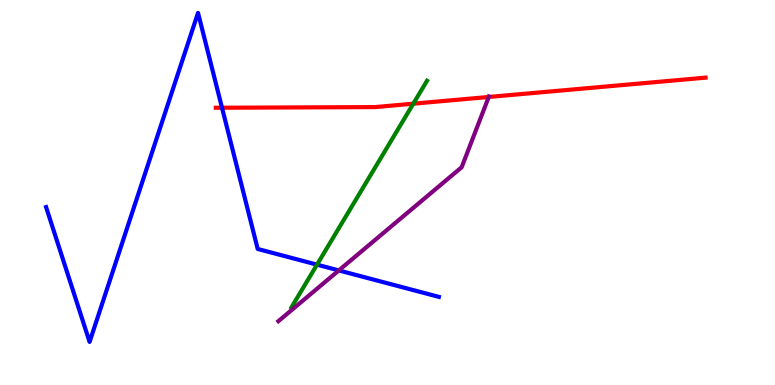[{'lines': ['blue', 'red'], 'intersections': [{'x': 2.86, 'y': 7.2}]}, {'lines': ['green', 'red'], 'intersections': [{'x': 5.33, 'y': 7.31}]}, {'lines': ['purple', 'red'], 'intersections': [{'x': 6.31, 'y': 7.48}]}, {'lines': ['blue', 'green'], 'intersections': [{'x': 4.09, 'y': 3.13}]}, {'lines': ['blue', 'purple'], 'intersections': [{'x': 4.37, 'y': 2.98}]}, {'lines': ['green', 'purple'], 'intersections': []}]